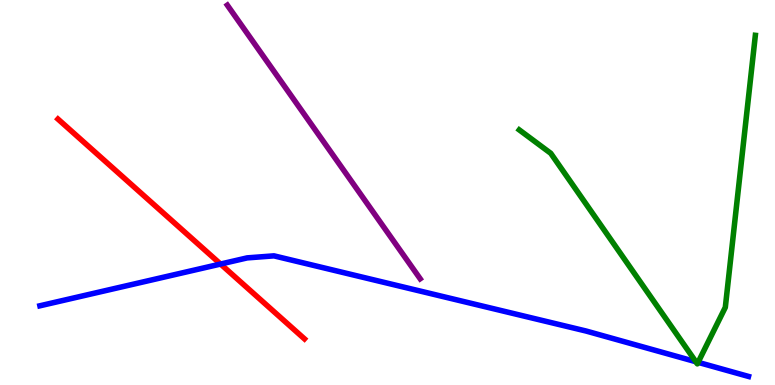[{'lines': ['blue', 'red'], 'intersections': [{'x': 2.85, 'y': 3.14}]}, {'lines': ['green', 'red'], 'intersections': []}, {'lines': ['purple', 'red'], 'intersections': []}, {'lines': ['blue', 'green'], 'intersections': [{'x': 8.98, 'y': 0.605}, {'x': 9.01, 'y': 0.588}]}, {'lines': ['blue', 'purple'], 'intersections': []}, {'lines': ['green', 'purple'], 'intersections': []}]